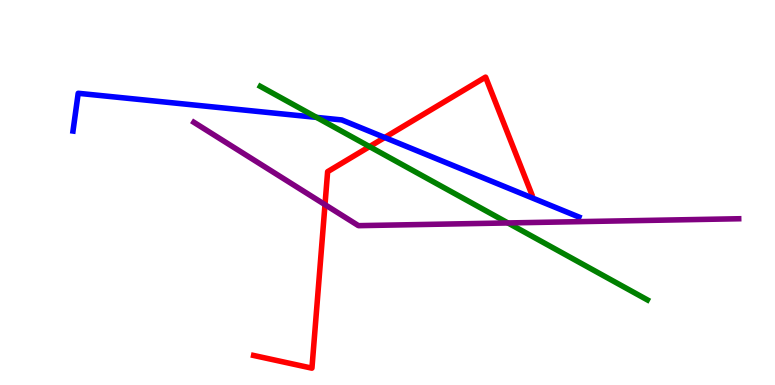[{'lines': ['blue', 'red'], 'intersections': [{'x': 4.96, 'y': 6.43}]}, {'lines': ['green', 'red'], 'intersections': [{'x': 4.77, 'y': 6.19}]}, {'lines': ['purple', 'red'], 'intersections': [{'x': 4.19, 'y': 4.68}]}, {'lines': ['blue', 'green'], 'intersections': [{'x': 4.08, 'y': 6.95}]}, {'lines': ['blue', 'purple'], 'intersections': []}, {'lines': ['green', 'purple'], 'intersections': [{'x': 6.55, 'y': 4.21}]}]